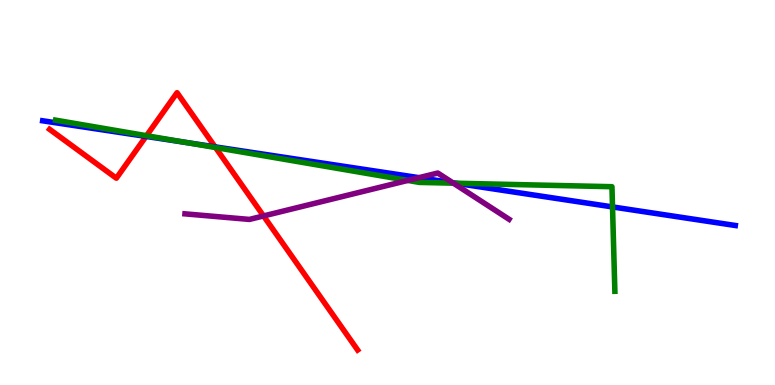[{'lines': ['blue', 'red'], 'intersections': [{'x': 1.88, 'y': 6.46}, {'x': 2.77, 'y': 6.19}]}, {'lines': ['green', 'red'], 'intersections': [{'x': 1.89, 'y': 6.47}, {'x': 2.78, 'y': 6.17}]}, {'lines': ['purple', 'red'], 'intersections': [{'x': 3.4, 'y': 4.39}]}, {'lines': ['blue', 'green'], 'intersections': [{'x': 2.39, 'y': 6.3}, {'x': 5.88, 'y': 5.24}, {'x': 7.9, 'y': 4.63}]}, {'lines': ['blue', 'purple'], 'intersections': [{'x': 5.41, 'y': 5.39}, {'x': 5.84, 'y': 5.25}]}, {'lines': ['green', 'purple'], 'intersections': [{'x': 5.26, 'y': 5.31}, {'x': 5.85, 'y': 5.24}]}]